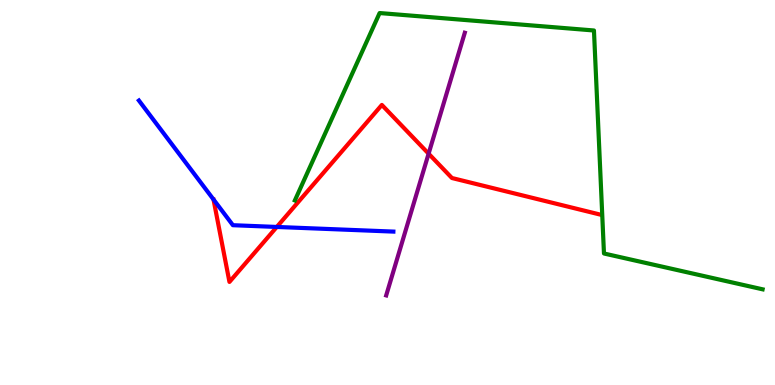[{'lines': ['blue', 'red'], 'intersections': [{'x': 3.57, 'y': 4.11}]}, {'lines': ['green', 'red'], 'intersections': []}, {'lines': ['purple', 'red'], 'intersections': [{'x': 5.53, 'y': 6.01}]}, {'lines': ['blue', 'green'], 'intersections': []}, {'lines': ['blue', 'purple'], 'intersections': []}, {'lines': ['green', 'purple'], 'intersections': []}]